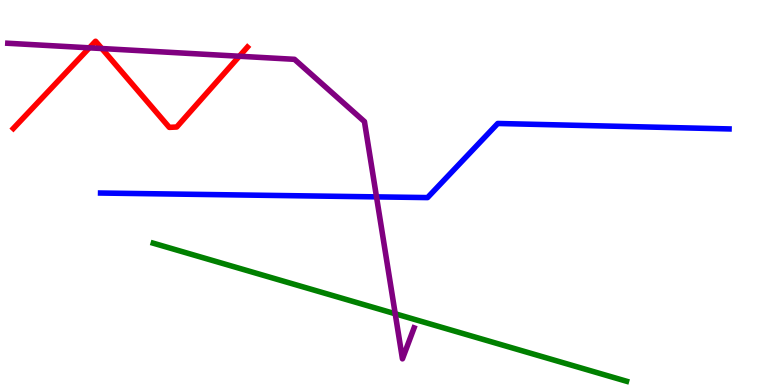[{'lines': ['blue', 'red'], 'intersections': []}, {'lines': ['green', 'red'], 'intersections': []}, {'lines': ['purple', 'red'], 'intersections': [{'x': 1.15, 'y': 8.76}, {'x': 1.31, 'y': 8.74}, {'x': 3.09, 'y': 8.54}]}, {'lines': ['blue', 'green'], 'intersections': []}, {'lines': ['blue', 'purple'], 'intersections': [{'x': 4.86, 'y': 4.89}]}, {'lines': ['green', 'purple'], 'intersections': [{'x': 5.1, 'y': 1.85}]}]